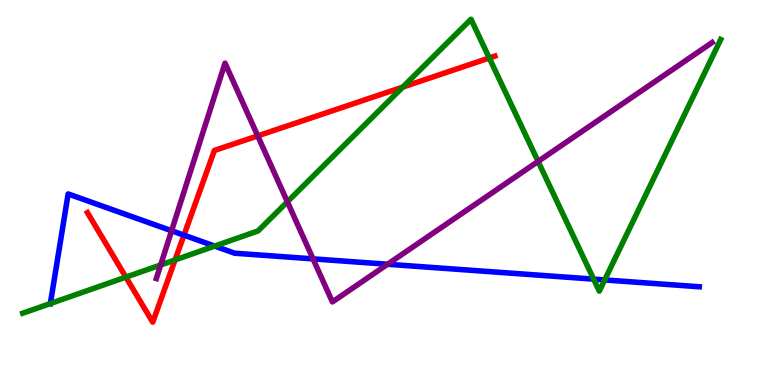[{'lines': ['blue', 'red'], 'intersections': [{'x': 2.37, 'y': 3.89}]}, {'lines': ['green', 'red'], 'intersections': [{'x': 1.62, 'y': 2.8}, {'x': 2.26, 'y': 3.25}, {'x': 5.2, 'y': 7.74}, {'x': 6.31, 'y': 8.49}]}, {'lines': ['purple', 'red'], 'intersections': [{'x': 3.33, 'y': 6.47}]}, {'lines': ['blue', 'green'], 'intersections': [{'x': 0.65, 'y': 2.12}, {'x': 2.77, 'y': 3.61}, {'x': 7.66, 'y': 2.75}, {'x': 7.8, 'y': 2.73}]}, {'lines': ['blue', 'purple'], 'intersections': [{'x': 2.21, 'y': 4.01}, {'x': 4.04, 'y': 3.28}, {'x': 5.0, 'y': 3.14}]}, {'lines': ['green', 'purple'], 'intersections': [{'x': 2.07, 'y': 3.12}, {'x': 3.71, 'y': 4.76}, {'x': 6.94, 'y': 5.81}]}]